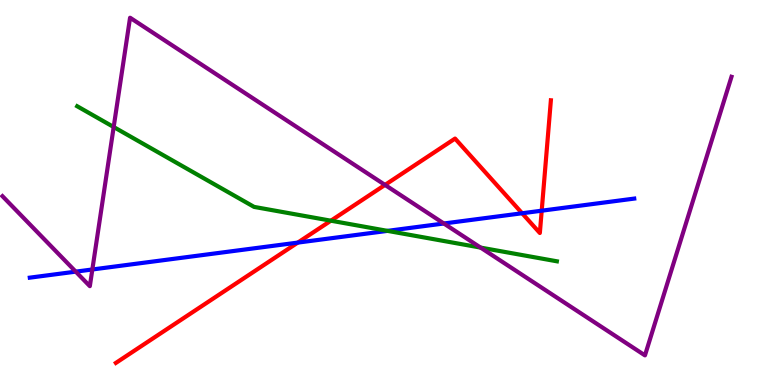[{'lines': ['blue', 'red'], 'intersections': [{'x': 3.84, 'y': 3.7}, {'x': 6.74, 'y': 4.46}, {'x': 6.99, 'y': 4.53}]}, {'lines': ['green', 'red'], 'intersections': [{'x': 4.27, 'y': 4.27}]}, {'lines': ['purple', 'red'], 'intersections': [{'x': 4.97, 'y': 5.2}]}, {'lines': ['blue', 'green'], 'intersections': [{'x': 5.0, 'y': 4.0}]}, {'lines': ['blue', 'purple'], 'intersections': [{'x': 0.977, 'y': 2.94}, {'x': 1.19, 'y': 3.0}, {'x': 5.73, 'y': 4.19}]}, {'lines': ['green', 'purple'], 'intersections': [{'x': 1.47, 'y': 6.7}, {'x': 6.2, 'y': 3.57}]}]